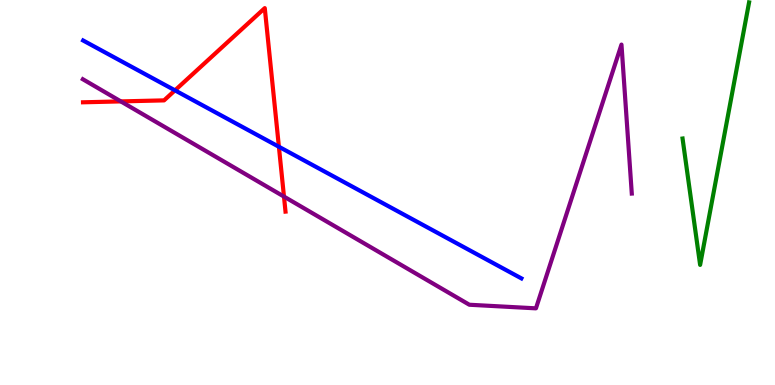[{'lines': ['blue', 'red'], 'intersections': [{'x': 2.26, 'y': 7.65}, {'x': 3.6, 'y': 6.19}]}, {'lines': ['green', 'red'], 'intersections': []}, {'lines': ['purple', 'red'], 'intersections': [{'x': 1.56, 'y': 7.37}, {'x': 3.66, 'y': 4.89}]}, {'lines': ['blue', 'green'], 'intersections': []}, {'lines': ['blue', 'purple'], 'intersections': []}, {'lines': ['green', 'purple'], 'intersections': []}]